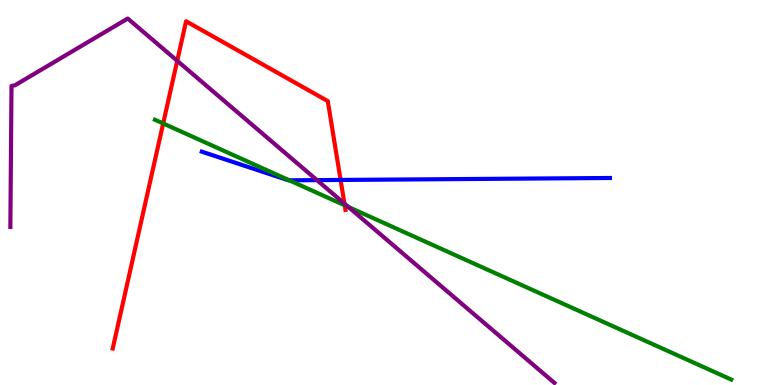[{'lines': ['blue', 'red'], 'intersections': [{'x': 4.39, 'y': 5.33}]}, {'lines': ['green', 'red'], 'intersections': [{'x': 2.11, 'y': 6.79}, {'x': 4.45, 'y': 4.67}]}, {'lines': ['purple', 'red'], 'intersections': [{'x': 2.29, 'y': 8.42}, {'x': 4.44, 'y': 4.71}]}, {'lines': ['blue', 'green'], 'intersections': [{'x': 3.73, 'y': 5.32}]}, {'lines': ['blue', 'purple'], 'intersections': [{'x': 4.09, 'y': 5.32}]}, {'lines': ['green', 'purple'], 'intersections': [{'x': 4.5, 'y': 4.62}]}]